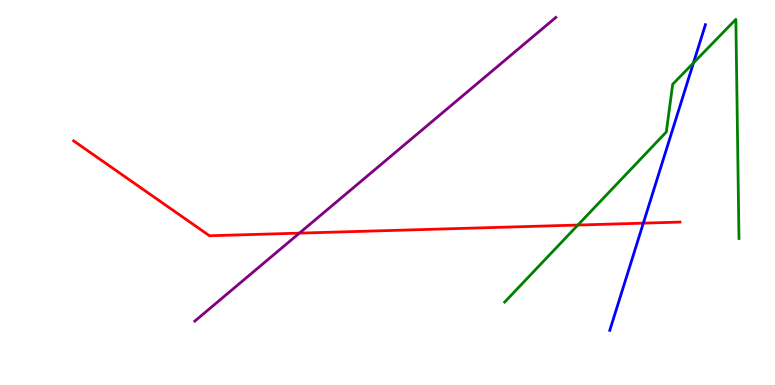[{'lines': ['blue', 'red'], 'intersections': [{'x': 8.3, 'y': 4.2}]}, {'lines': ['green', 'red'], 'intersections': [{'x': 7.46, 'y': 4.15}]}, {'lines': ['purple', 'red'], 'intersections': [{'x': 3.86, 'y': 3.94}]}, {'lines': ['blue', 'green'], 'intersections': [{'x': 8.95, 'y': 8.37}]}, {'lines': ['blue', 'purple'], 'intersections': []}, {'lines': ['green', 'purple'], 'intersections': []}]